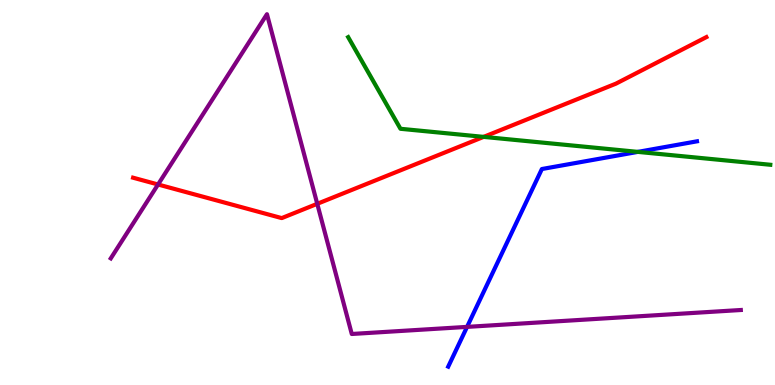[{'lines': ['blue', 'red'], 'intersections': []}, {'lines': ['green', 'red'], 'intersections': [{'x': 6.24, 'y': 6.44}]}, {'lines': ['purple', 'red'], 'intersections': [{'x': 2.04, 'y': 5.21}, {'x': 4.09, 'y': 4.71}]}, {'lines': ['blue', 'green'], 'intersections': [{'x': 8.23, 'y': 6.06}]}, {'lines': ['blue', 'purple'], 'intersections': [{'x': 6.03, 'y': 1.51}]}, {'lines': ['green', 'purple'], 'intersections': []}]